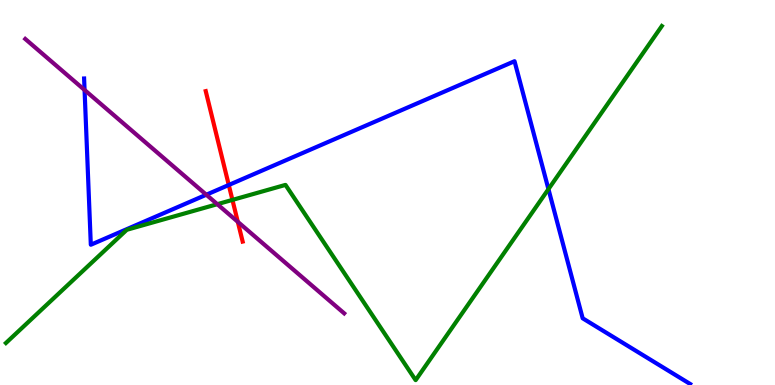[{'lines': ['blue', 'red'], 'intersections': [{'x': 2.95, 'y': 5.19}]}, {'lines': ['green', 'red'], 'intersections': [{'x': 3.0, 'y': 4.81}]}, {'lines': ['purple', 'red'], 'intersections': [{'x': 3.07, 'y': 4.24}]}, {'lines': ['blue', 'green'], 'intersections': [{'x': 7.08, 'y': 5.09}]}, {'lines': ['blue', 'purple'], 'intersections': [{'x': 1.09, 'y': 7.66}, {'x': 2.66, 'y': 4.94}]}, {'lines': ['green', 'purple'], 'intersections': [{'x': 2.8, 'y': 4.7}]}]